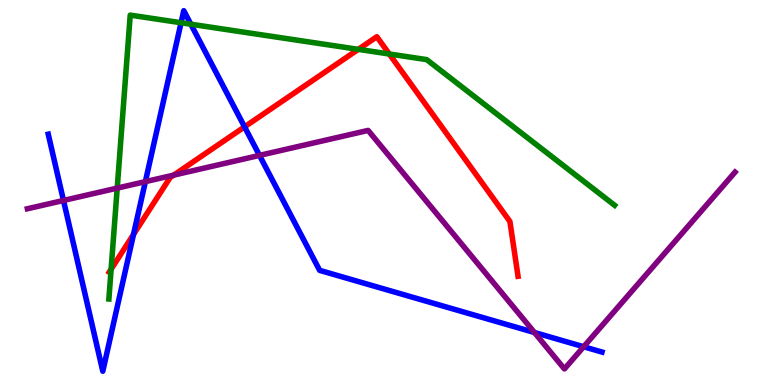[{'lines': ['blue', 'red'], 'intersections': [{'x': 1.72, 'y': 3.91}, {'x': 3.16, 'y': 6.71}]}, {'lines': ['green', 'red'], 'intersections': [{'x': 1.43, 'y': 3.01}, {'x': 4.62, 'y': 8.72}, {'x': 5.02, 'y': 8.6}]}, {'lines': ['purple', 'red'], 'intersections': [{'x': 2.24, 'y': 5.45}]}, {'lines': ['blue', 'green'], 'intersections': [{'x': 2.34, 'y': 9.41}, {'x': 2.46, 'y': 9.37}]}, {'lines': ['blue', 'purple'], 'intersections': [{'x': 0.819, 'y': 4.79}, {'x': 1.88, 'y': 5.28}, {'x': 3.35, 'y': 5.96}, {'x': 6.9, 'y': 1.36}, {'x': 7.53, 'y': 0.994}]}, {'lines': ['green', 'purple'], 'intersections': [{'x': 1.51, 'y': 5.11}]}]